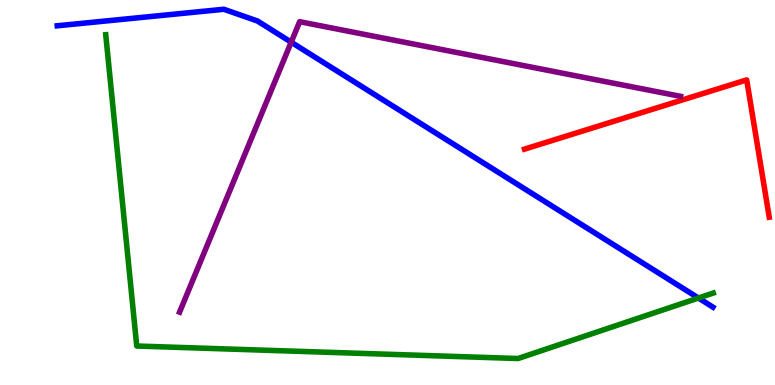[{'lines': ['blue', 'red'], 'intersections': []}, {'lines': ['green', 'red'], 'intersections': []}, {'lines': ['purple', 'red'], 'intersections': []}, {'lines': ['blue', 'green'], 'intersections': [{'x': 9.01, 'y': 2.26}]}, {'lines': ['blue', 'purple'], 'intersections': [{'x': 3.76, 'y': 8.9}]}, {'lines': ['green', 'purple'], 'intersections': []}]